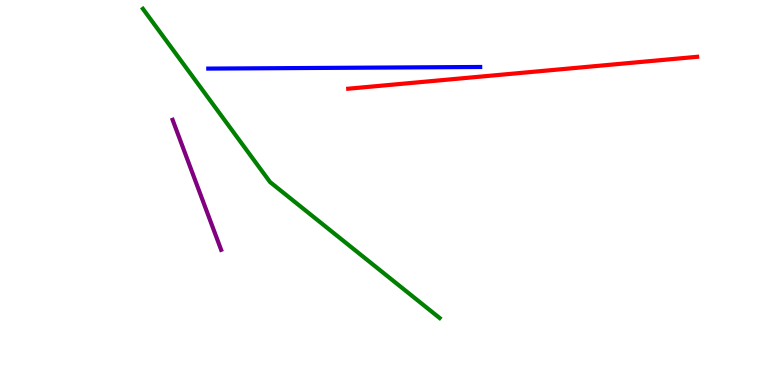[{'lines': ['blue', 'red'], 'intersections': []}, {'lines': ['green', 'red'], 'intersections': []}, {'lines': ['purple', 'red'], 'intersections': []}, {'lines': ['blue', 'green'], 'intersections': []}, {'lines': ['blue', 'purple'], 'intersections': []}, {'lines': ['green', 'purple'], 'intersections': []}]